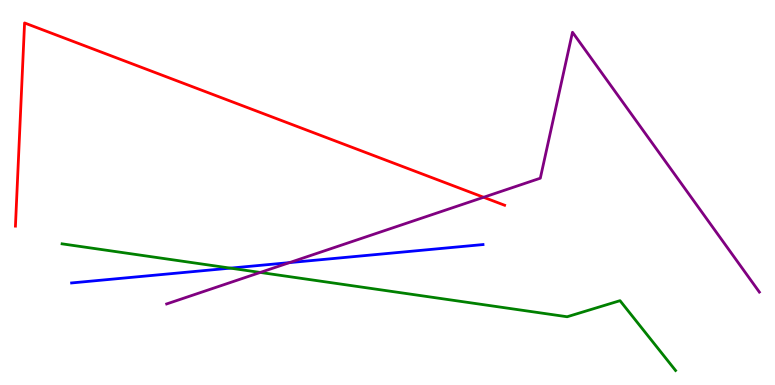[{'lines': ['blue', 'red'], 'intersections': []}, {'lines': ['green', 'red'], 'intersections': []}, {'lines': ['purple', 'red'], 'intersections': [{'x': 6.24, 'y': 4.88}]}, {'lines': ['blue', 'green'], 'intersections': [{'x': 2.97, 'y': 3.04}]}, {'lines': ['blue', 'purple'], 'intersections': [{'x': 3.73, 'y': 3.18}]}, {'lines': ['green', 'purple'], 'intersections': [{'x': 3.36, 'y': 2.92}]}]